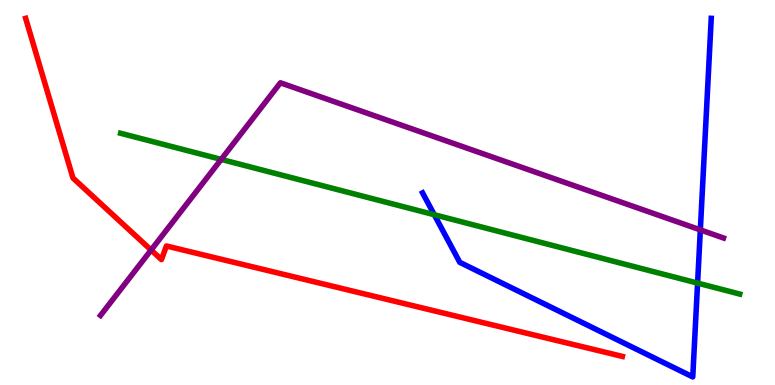[{'lines': ['blue', 'red'], 'intersections': []}, {'lines': ['green', 'red'], 'intersections': []}, {'lines': ['purple', 'red'], 'intersections': [{'x': 1.95, 'y': 3.51}]}, {'lines': ['blue', 'green'], 'intersections': [{'x': 5.6, 'y': 4.42}, {'x': 9.0, 'y': 2.65}]}, {'lines': ['blue', 'purple'], 'intersections': [{'x': 9.04, 'y': 4.03}]}, {'lines': ['green', 'purple'], 'intersections': [{'x': 2.85, 'y': 5.86}]}]